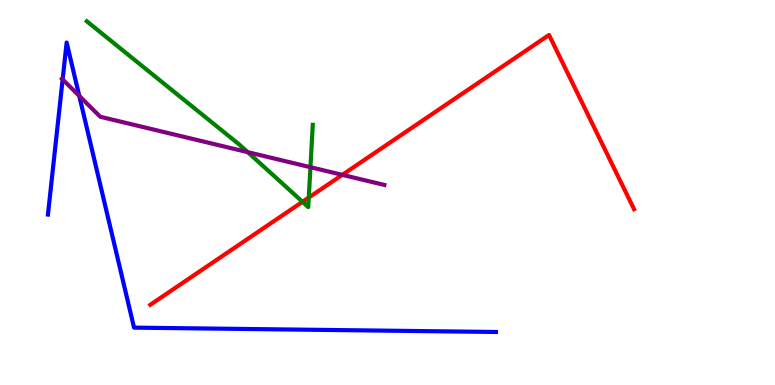[{'lines': ['blue', 'red'], 'intersections': []}, {'lines': ['green', 'red'], 'intersections': [{'x': 3.9, 'y': 4.76}, {'x': 3.98, 'y': 4.87}]}, {'lines': ['purple', 'red'], 'intersections': [{'x': 4.42, 'y': 5.46}]}, {'lines': ['blue', 'green'], 'intersections': []}, {'lines': ['blue', 'purple'], 'intersections': [{'x': 0.808, 'y': 7.94}, {'x': 1.02, 'y': 7.51}]}, {'lines': ['green', 'purple'], 'intersections': [{'x': 3.2, 'y': 6.05}, {'x': 4.01, 'y': 5.66}]}]